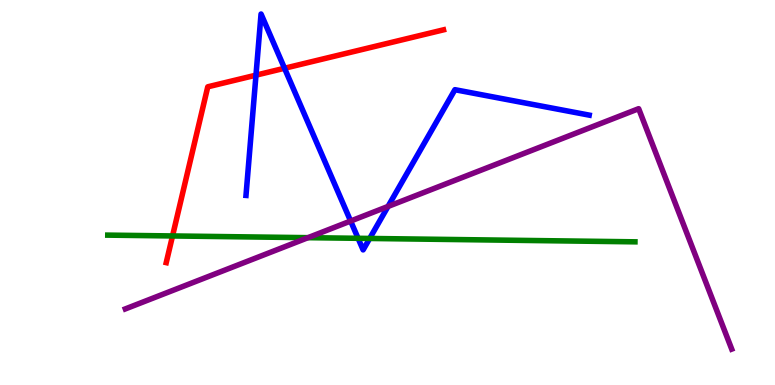[{'lines': ['blue', 'red'], 'intersections': [{'x': 3.3, 'y': 8.05}, {'x': 3.67, 'y': 8.23}]}, {'lines': ['green', 'red'], 'intersections': [{'x': 2.23, 'y': 3.87}]}, {'lines': ['purple', 'red'], 'intersections': []}, {'lines': ['blue', 'green'], 'intersections': [{'x': 4.62, 'y': 3.81}, {'x': 4.77, 'y': 3.81}]}, {'lines': ['blue', 'purple'], 'intersections': [{'x': 4.52, 'y': 4.26}, {'x': 5.01, 'y': 4.64}]}, {'lines': ['green', 'purple'], 'intersections': [{'x': 3.97, 'y': 3.83}]}]